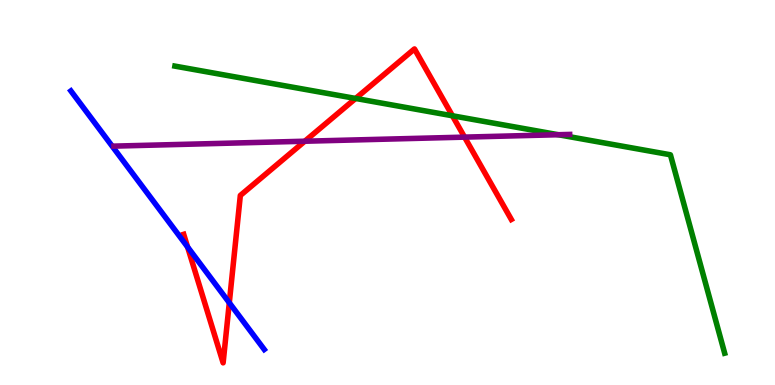[{'lines': ['blue', 'red'], 'intersections': [{'x': 2.42, 'y': 3.59}, {'x': 2.96, 'y': 2.14}]}, {'lines': ['green', 'red'], 'intersections': [{'x': 4.59, 'y': 7.44}, {'x': 5.84, 'y': 6.99}]}, {'lines': ['purple', 'red'], 'intersections': [{'x': 3.93, 'y': 6.33}, {'x': 5.99, 'y': 6.44}]}, {'lines': ['blue', 'green'], 'intersections': []}, {'lines': ['blue', 'purple'], 'intersections': []}, {'lines': ['green', 'purple'], 'intersections': [{'x': 7.2, 'y': 6.5}]}]